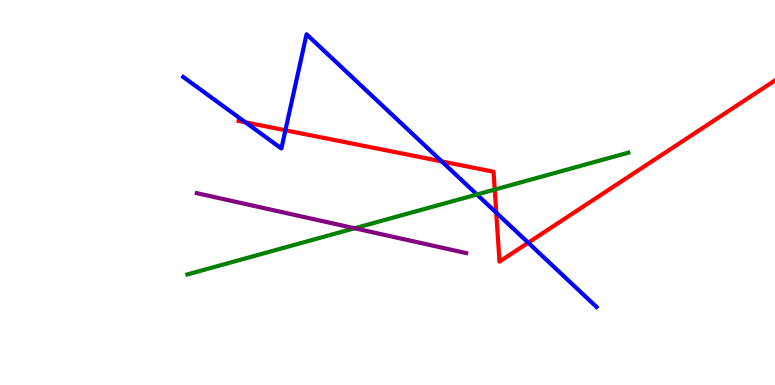[{'lines': ['blue', 'red'], 'intersections': [{'x': 3.17, 'y': 6.82}, {'x': 3.68, 'y': 6.62}, {'x': 5.7, 'y': 5.81}, {'x': 6.4, 'y': 4.48}, {'x': 6.82, 'y': 3.7}]}, {'lines': ['green', 'red'], 'intersections': [{'x': 6.38, 'y': 5.08}]}, {'lines': ['purple', 'red'], 'intersections': []}, {'lines': ['blue', 'green'], 'intersections': [{'x': 6.15, 'y': 4.95}]}, {'lines': ['blue', 'purple'], 'intersections': []}, {'lines': ['green', 'purple'], 'intersections': [{'x': 4.58, 'y': 4.07}]}]